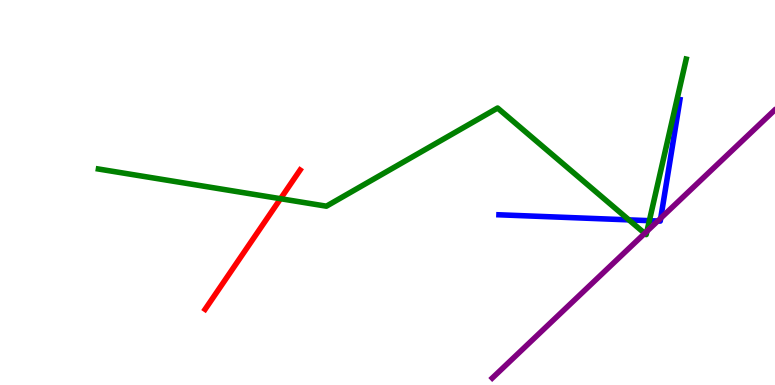[{'lines': ['blue', 'red'], 'intersections': []}, {'lines': ['green', 'red'], 'intersections': [{'x': 3.62, 'y': 4.84}]}, {'lines': ['purple', 'red'], 'intersections': []}, {'lines': ['blue', 'green'], 'intersections': [{'x': 8.11, 'y': 4.29}, {'x': 8.38, 'y': 4.27}]}, {'lines': ['blue', 'purple'], 'intersections': [{'x': 8.49, 'y': 4.26}, {'x': 8.53, 'y': 4.33}]}, {'lines': ['green', 'purple'], 'intersections': [{'x': 8.32, 'y': 3.94}, {'x': 8.35, 'y': 3.99}]}]